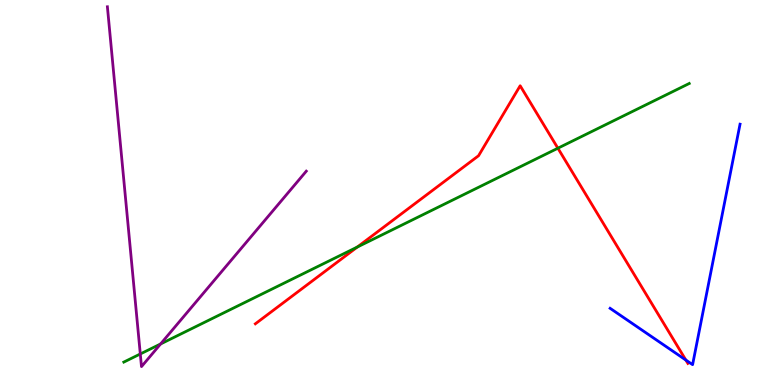[{'lines': ['blue', 'red'], 'intersections': [{'x': 8.85, 'y': 0.648}]}, {'lines': ['green', 'red'], 'intersections': [{'x': 4.61, 'y': 3.58}, {'x': 7.2, 'y': 6.15}]}, {'lines': ['purple', 'red'], 'intersections': []}, {'lines': ['blue', 'green'], 'intersections': []}, {'lines': ['blue', 'purple'], 'intersections': []}, {'lines': ['green', 'purple'], 'intersections': [{'x': 1.81, 'y': 0.806}, {'x': 2.07, 'y': 1.07}]}]